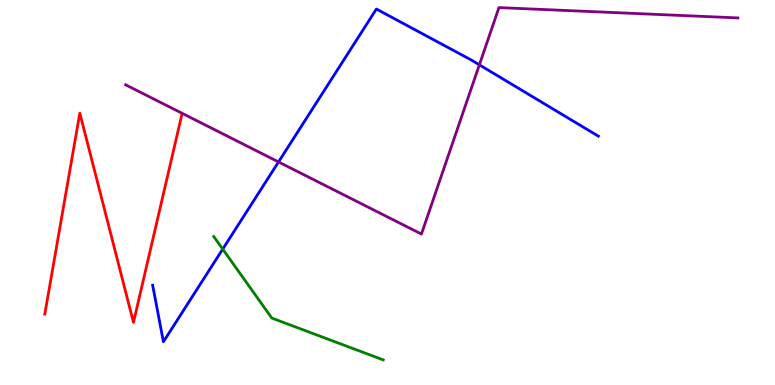[{'lines': ['blue', 'red'], 'intersections': []}, {'lines': ['green', 'red'], 'intersections': []}, {'lines': ['purple', 'red'], 'intersections': []}, {'lines': ['blue', 'green'], 'intersections': [{'x': 2.87, 'y': 3.53}]}, {'lines': ['blue', 'purple'], 'intersections': [{'x': 3.59, 'y': 5.79}, {'x': 6.19, 'y': 8.32}]}, {'lines': ['green', 'purple'], 'intersections': []}]